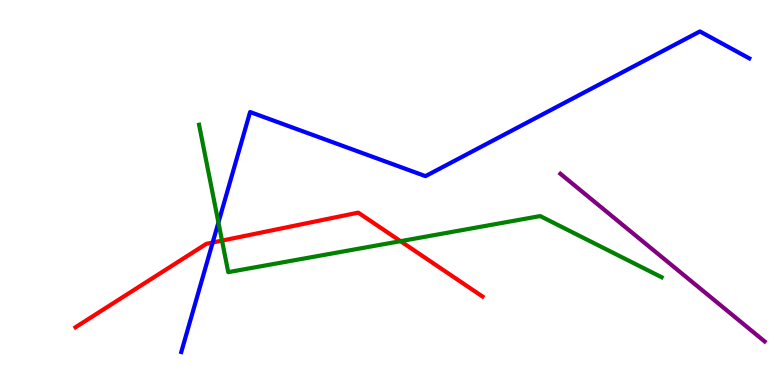[{'lines': ['blue', 'red'], 'intersections': [{'x': 2.74, 'y': 3.7}]}, {'lines': ['green', 'red'], 'intersections': [{'x': 2.86, 'y': 3.75}, {'x': 5.17, 'y': 3.74}]}, {'lines': ['purple', 'red'], 'intersections': []}, {'lines': ['blue', 'green'], 'intersections': [{'x': 2.82, 'y': 4.22}]}, {'lines': ['blue', 'purple'], 'intersections': []}, {'lines': ['green', 'purple'], 'intersections': []}]